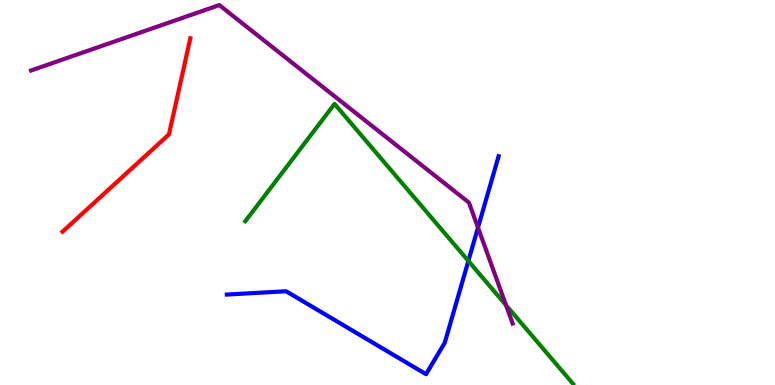[{'lines': ['blue', 'red'], 'intersections': []}, {'lines': ['green', 'red'], 'intersections': []}, {'lines': ['purple', 'red'], 'intersections': []}, {'lines': ['blue', 'green'], 'intersections': [{'x': 6.04, 'y': 3.22}]}, {'lines': ['blue', 'purple'], 'intersections': [{'x': 6.17, 'y': 4.09}]}, {'lines': ['green', 'purple'], 'intersections': [{'x': 6.53, 'y': 2.07}]}]